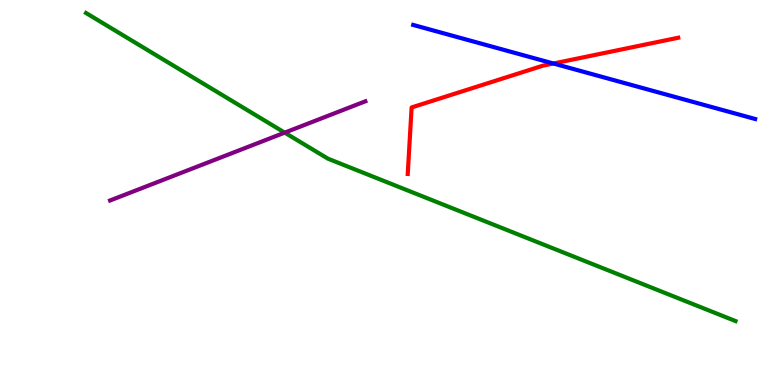[{'lines': ['blue', 'red'], 'intersections': [{'x': 7.14, 'y': 8.35}]}, {'lines': ['green', 'red'], 'intersections': []}, {'lines': ['purple', 'red'], 'intersections': []}, {'lines': ['blue', 'green'], 'intersections': []}, {'lines': ['blue', 'purple'], 'intersections': []}, {'lines': ['green', 'purple'], 'intersections': [{'x': 3.67, 'y': 6.55}]}]